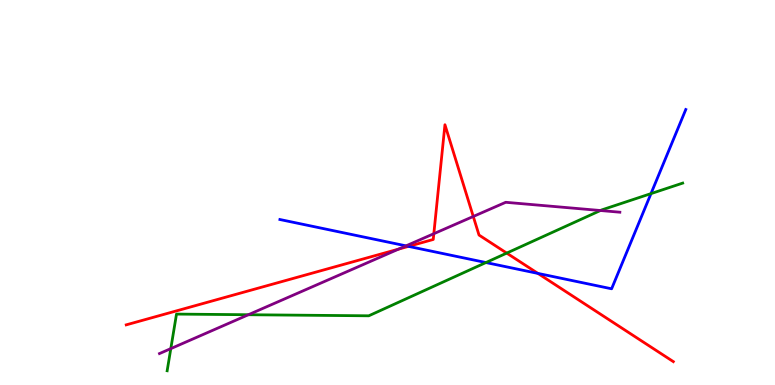[{'lines': ['blue', 'red'], 'intersections': [{'x': 5.27, 'y': 3.6}, {'x': 6.94, 'y': 2.9}]}, {'lines': ['green', 'red'], 'intersections': [{'x': 6.54, 'y': 3.43}]}, {'lines': ['purple', 'red'], 'intersections': [{'x': 5.14, 'y': 3.53}, {'x': 5.6, 'y': 3.93}, {'x': 6.11, 'y': 4.38}]}, {'lines': ['blue', 'green'], 'intersections': [{'x': 6.27, 'y': 3.18}, {'x': 8.4, 'y': 4.97}]}, {'lines': ['blue', 'purple'], 'intersections': [{'x': 5.24, 'y': 3.61}]}, {'lines': ['green', 'purple'], 'intersections': [{'x': 2.2, 'y': 0.945}, {'x': 3.2, 'y': 1.83}, {'x': 7.75, 'y': 4.53}]}]